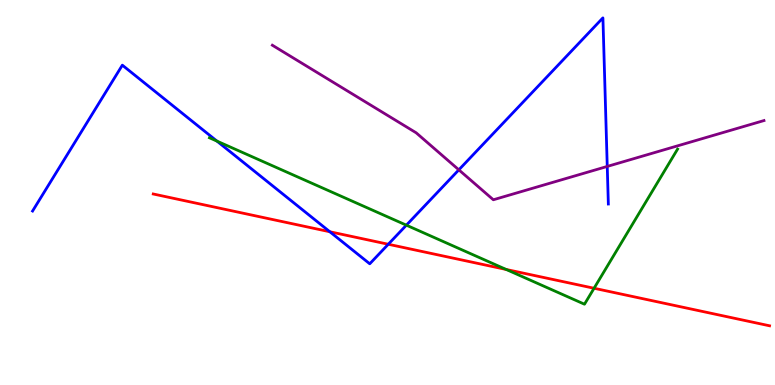[{'lines': ['blue', 'red'], 'intersections': [{'x': 4.26, 'y': 3.98}, {'x': 5.01, 'y': 3.66}]}, {'lines': ['green', 'red'], 'intersections': [{'x': 6.53, 'y': 3.0}, {'x': 7.67, 'y': 2.51}]}, {'lines': ['purple', 'red'], 'intersections': []}, {'lines': ['blue', 'green'], 'intersections': [{'x': 2.8, 'y': 6.34}, {'x': 5.24, 'y': 4.15}]}, {'lines': ['blue', 'purple'], 'intersections': [{'x': 5.92, 'y': 5.59}, {'x': 7.84, 'y': 5.68}]}, {'lines': ['green', 'purple'], 'intersections': []}]